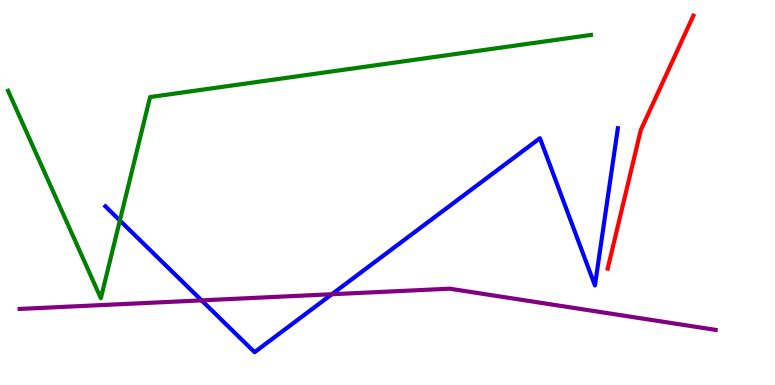[{'lines': ['blue', 'red'], 'intersections': []}, {'lines': ['green', 'red'], 'intersections': []}, {'lines': ['purple', 'red'], 'intersections': []}, {'lines': ['blue', 'green'], 'intersections': [{'x': 1.55, 'y': 4.27}]}, {'lines': ['blue', 'purple'], 'intersections': [{'x': 2.6, 'y': 2.2}, {'x': 4.28, 'y': 2.36}]}, {'lines': ['green', 'purple'], 'intersections': []}]